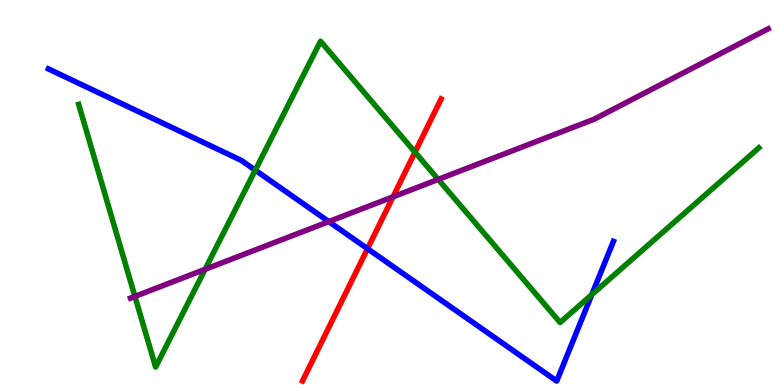[{'lines': ['blue', 'red'], 'intersections': [{'x': 4.74, 'y': 3.54}]}, {'lines': ['green', 'red'], 'intersections': [{'x': 5.35, 'y': 6.05}]}, {'lines': ['purple', 'red'], 'intersections': [{'x': 5.07, 'y': 4.89}]}, {'lines': ['blue', 'green'], 'intersections': [{'x': 3.29, 'y': 5.58}, {'x': 7.64, 'y': 2.35}]}, {'lines': ['blue', 'purple'], 'intersections': [{'x': 4.24, 'y': 4.24}]}, {'lines': ['green', 'purple'], 'intersections': [{'x': 1.74, 'y': 2.3}, {'x': 2.65, 'y': 3.0}, {'x': 5.65, 'y': 5.34}]}]